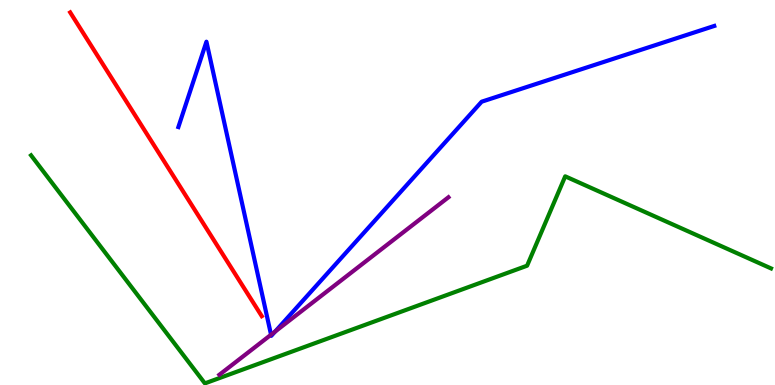[{'lines': ['blue', 'red'], 'intersections': []}, {'lines': ['green', 'red'], 'intersections': []}, {'lines': ['purple', 'red'], 'intersections': []}, {'lines': ['blue', 'green'], 'intersections': []}, {'lines': ['blue', 'purple'], 'intersections': [{'x': 3.5, 'y': 1.31}, {'x': 3.55, 'y': 1.39}]}, {'lines': ['green', 'purple'], 'intersections': []}]